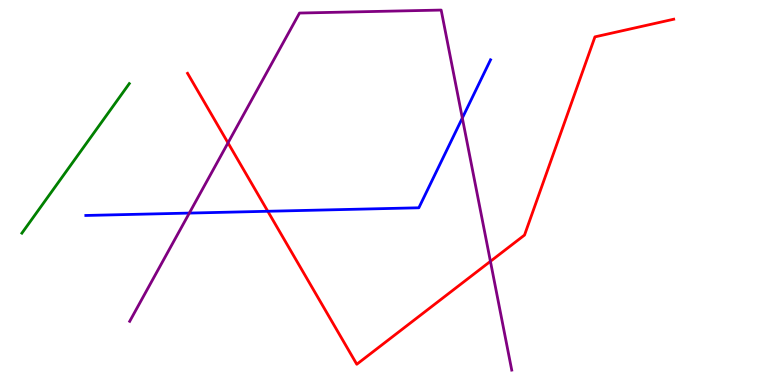[{'lines': ['blue', 'red'], 'intersections': [{'x': 3.46, 'y': 4.51}]}, {'lines': ['green', 'red'], 'intersections': []}, {'lines': ['purple', 'red'], 'intersections': [{'x': 2.94, 'y': 6.29}, {'x': 6.33, 'y': 3.21}]}, {'lines': ['blue', 'green'], 'intersections': []}, {'lines': ['blue', 'purple'], 'intersections': [{'x': 2.44, 'y': 4.47}, {'x': 5.97, 'y': 6.93}]}, {'lines': ['green', 'purple'], 'intersections': []}]